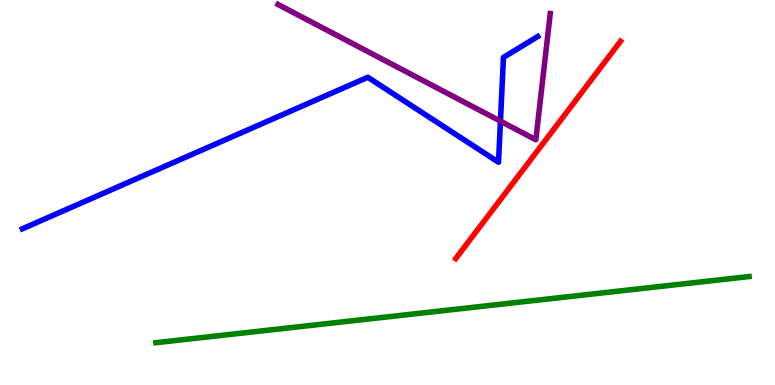[{'lines': ['blue', 'red'], 'intersections': []}, {'lines': ['green', 'red'], 'intersections': []}, {'lines': ['purple', 'red'], 'intersections': []}, {'lines': ['blue', 'green'], 'intersections': []}, {'lines': ['blue', 'purple'], 'intersections': [{'x': 6.46, 'y': 6.85}]}, {'lines': ['green', 'purple'], 'intersections': []}]